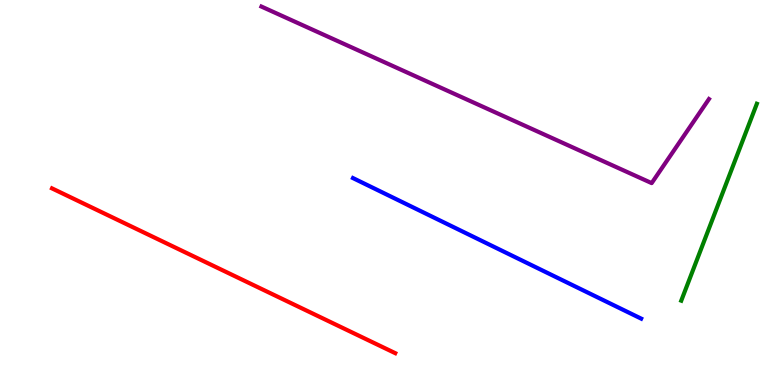[{'lines': ['blue', 'red'], 'intersections': []}, {'lines': ['green', 'red'], 'intersections': []}, {'lines': ['purple', 'red'], 'intersections': []}, {'lines': ['blue', 'green'], 'intersections': []}, {'lines': ['blue', 'purple'], 'intersections': []}, {'lines': ['green', 'purple'], 'intersections': []}]